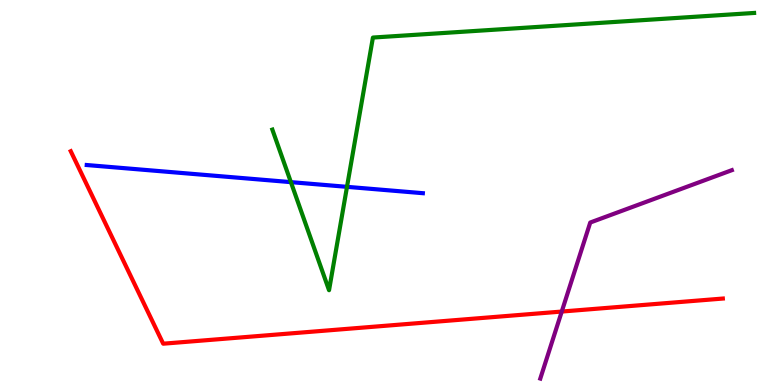[{'lines': ['blue', 'red'], 'intersections': []}, {'lines': ['green', 'red'], 'intersections': []}, {'lines': ['purple', 'red'], 'intersections': [{'x': 7.25, 'y': 1.91}]}, {'lines': ['blue', 'green'], 'intersections': [{'x': 3.75, 'y': 5.27}, {'x': 4.48, 'y': 5.15}]}, {'lines': ['blue', 'purple'], 'intersections': []}, {'lines': ['green', 'purple'], 'intersections': []}]